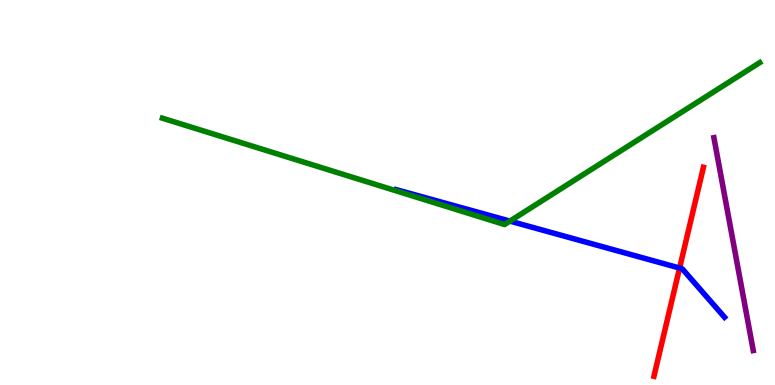[{'lines': ['blue', 'red'], 'intersections': [{'x': 8.77, 'y': 3.04}]}, {'lines': ['green', 'red'], 'intersections': []}, {'lines': ['purple', 'red'], 'intersections': []}, {'lines': ['blue', 'green'], 'intersections': [{'x': 6.58, 'y': 4.26}]}, {'lines': ['blue', 'purple'], 'intersections': []}, {'lines': ['green', 'purple'], 'intersections': []}]